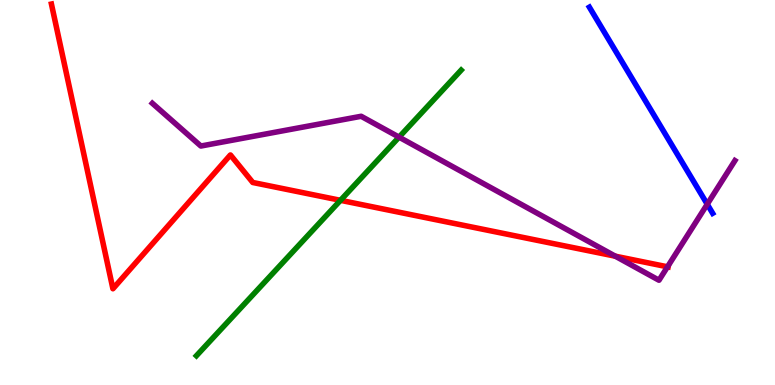[{'lines': ['blue', 'red'], 'intersections': []}, {'lines': ['green', 'red'], 'intersections': [{'x': 4.39, 'y': 4.8}]}, {'lines': ['purple', 'red'], 'intersections': [{'x': 7.94, 'y': 3.35}, {'x': 8.61, 'y': 3.07}]}, {'lines': ['blue', 'green'], 'intersections': []}, {'lines': ['blue', 'purple'], 'intersections': [{'x': 9.13, 'y': 4.7}]}, {'lines': ['green', 'purple'], 'intersections': [{'x': 5.15, 'y': 6.44}]}]